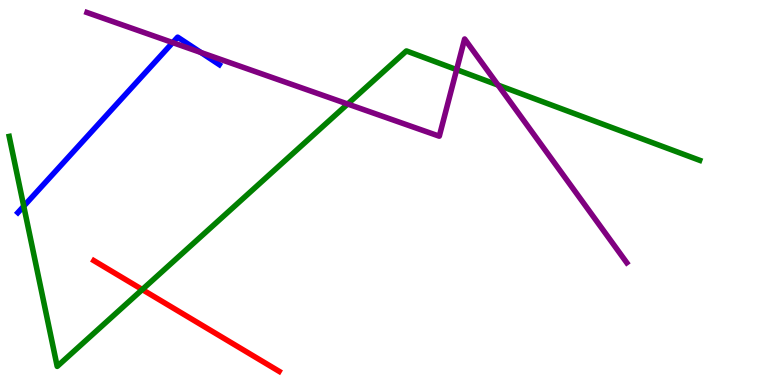[{'lines': ['blue', 'red'], 'intersections': []}, {'lines': ['green', 'red'], 'intersections': [{'x': 1.84, 'y': 2.48}]}, {'lines': ['purple', 'red'], 'intersections': []}, {'lines': ['blue', 'green'], 'intersections': [{'x': 0.306, 'y': 4.64}]}, {'lines': ['blue', 'purple'], 'intersections': [{'x': 2.23, 'y': 8.89}, {'x': 2.59, 'y': 8.64}]}, {'lines': ['green', 'purple'], 'intersections': [{'x': 4.49, 'y': 7.3}, {'x': 5.89, 'y': 8.19}, {'x': 6.43, 'y': 7.79}]}]